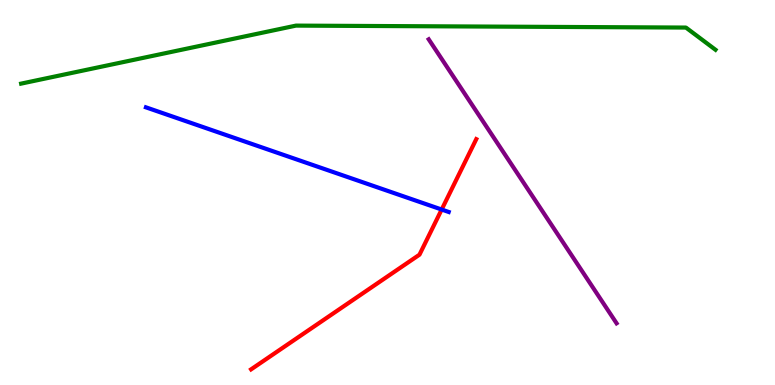[{'lines': ['blue', 'red'], 'intersections': [{'x': 5.7, 'y': 4.56}]}, {'lines': ['green', 'red'], 'intersections': []}, {'lines': ['purple', 'red'], 'intersections': []}, {'lines': ['blue', 'green'], 'intersections': []}, {'lines': ['blue', 'purple'], 'intersections': []}, {'lines': ['green', 'purple'], 'intersections': []}]